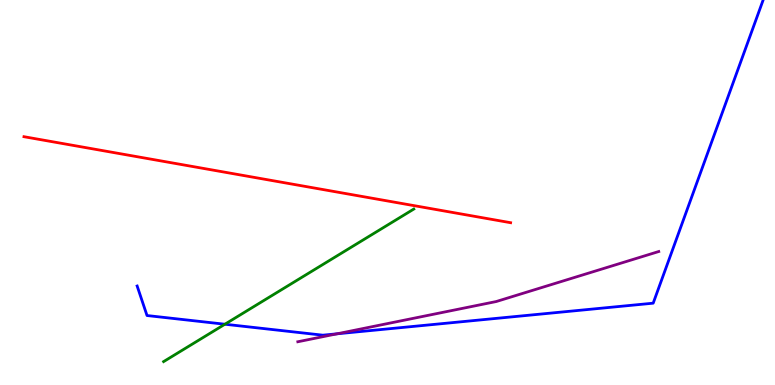[{'lines': ['blue', 'red'], 'intersections': []}, {'lines': ['green', 'red'], 'intersections': []}, {'lines': ['purple', 'red'], 'intersections': []}, {'lines': ['blue', 'green'], 'intersections': [{'x': 2.9, 'y': 1.58}]}, {'lines': ['blue', 'purple'], 'intersections': [{'x': 4.35, 'y': 1.33}]}, {'lines': ['green', 'purple'], 'intersections': []}]